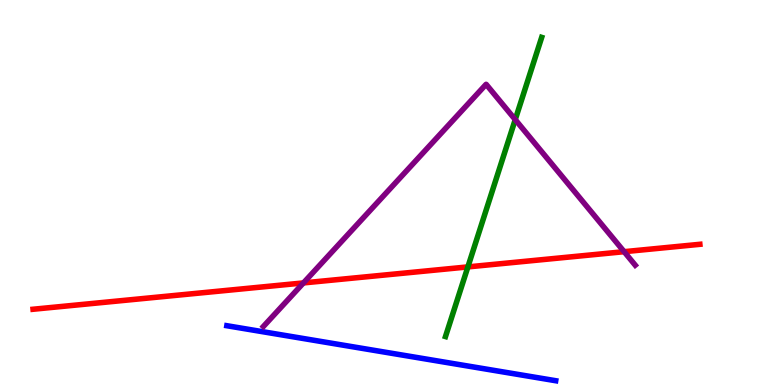[{'lines': ['blue', 'red'], 'intersections': []}, {'lines': ['green', 'red'], 'intersections': [{'x': 6.04, 'y': 3.07}]}, {'lines': ['purple', 'red'], 'intersections': [{'x': 3.92, 'y': 2.65}, {'x': 8.05, 'y': 3.46}]}, {'lines': ['blue', 'green'], 'intersections': []}, {'lines': ['blue', 'purple'], 'intersections': []}, {'lines': ['green', 'purple'], 'intersections': [{'x': 6.65, 'y': 6.89}]}]